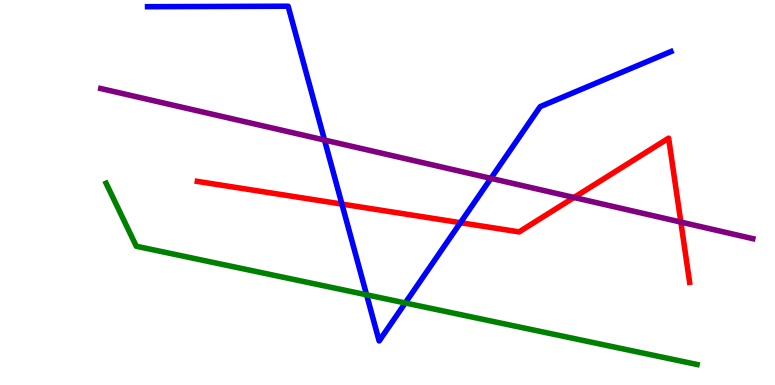[{'lines': ['blue', 'red'], 'intersections': [{'x': 4.41, 'y': 4.7}, {'x': 5.94, 'y': 4.22}]}, {'lines': ['green', 'red'], 'intersections': []}, {'lines': ['purple', 'red'], 'intersections': [{'x': 7.41, 'y': 4.87}, {'x': 8.79, 'y': 4.23}]}, {'lines': ['blue', 'green'], 'intersections': [{'x': 4.73, 'y': 2.34}, {'x': 5.23, 'y': 2.13}]}, {'lines': ['blue', 'purple'], 'intersections': [{'x': 4.19, 'y': 6.36}, {'x': 6.33, 'y': 5.37}]}, {'lines': ['green', 'purple'], 'intersections': []}]